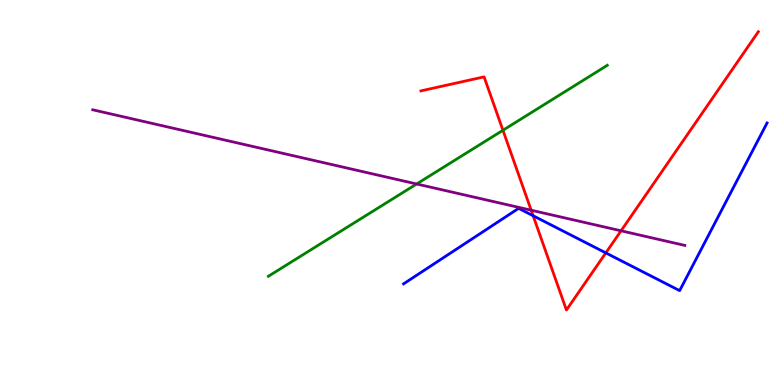[{'lines': ['blue', 'red'], 'intersections': [{'x': 6.88, 'y': 4.4}, {'x': 7.82, 'y': 3.43}]}, {'lines': ['green', 'red'], 'intersections': [{'x': 6.49, 'y': 6.62}]}, {'lines': ['purple', 'red'], 'intersections': [{'x': 6.85, 'y': 4.54}, {'x': 8.01, 'y': 4.01}]}, {'lines': ['blue', 'green'], 'intersections': []}, {'lines': ['blue', 'purple'], 'intersections': []}, {'lines': ['green', 'purple'], 'intersections': [{'x': 5.38, 'y': 5.22}]}]